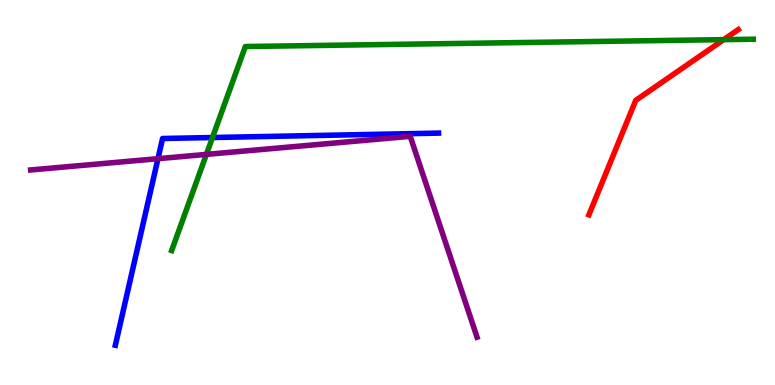[{'lines': ['blue', 'red'], 'intersections': []}, {'lines': ['green', 'red'], 'intersections': [{'x': 9.34, 'y': 8.97}]}, {'lines': ['purple', 'red'], 'intersections': []}, {'lines': ['blue', 'green'], 'intersections': [{'x': 2.74, 'y': 6.43}]}, {'lines': ['blue', 'purple'], 'intersections': [{'x': 2.04, 'y': 5.88}]}, {'lines': ['green', 'purple'], 'intersections': [{'x': 2.66, 'y': 5.99}]}]